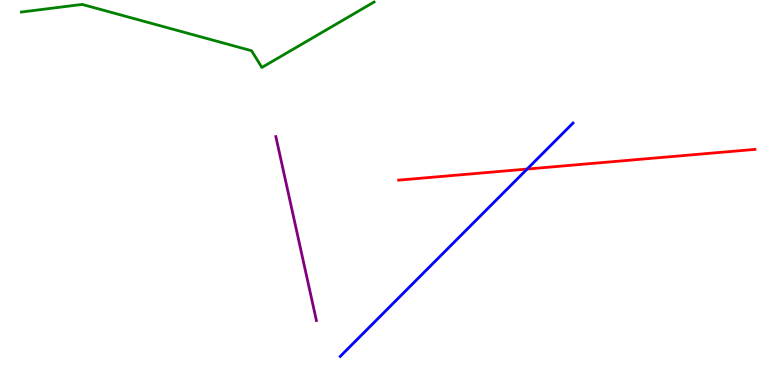[{'lines': ['blue', 'red'], 'intersections': [{'x': 6.8, 'y': 5.61}]}, {'lines': ['green', 'red'], 'intersections': []}, {'lines': ['purple', 'red'], 'intersections': []}, {'lines': ['blue', 'green'], 'intersections': []}, {'lines': ['blue', 'purple'], 'intersections': []}, {'lines': ['green', 'purple'], 'intersections': []}]